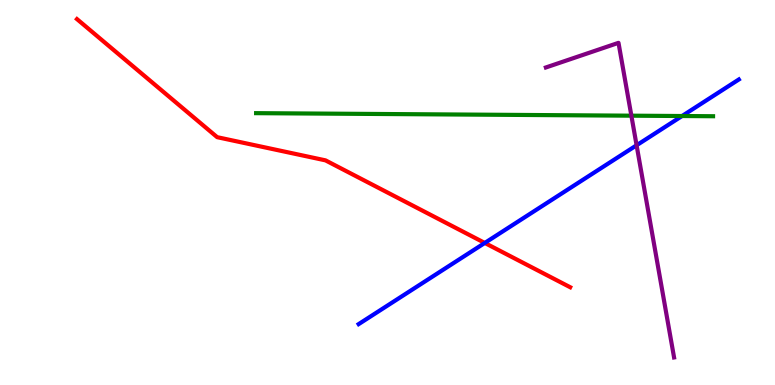[{'lines': ['blue', 'red'], 'intersections': [{'x': 6.26, 'y': 3.69}]}, {'lines': ['green', 'red'], 'intersections': []}, {'lines': ['purple', 'red'], 'intersections': []}, {'lines': ['blue', 'green'], 'intersections': [{'x': 8.8, 'y': 6.99}]}, {'lines': ['blue', 'purple'], 'intersections': [{'x': 8.21, 'y': 6.23}]}, {'lines': ['green', 'purple'], 'intersections': [{'x': 8.15, 'y': 7.0}]}]